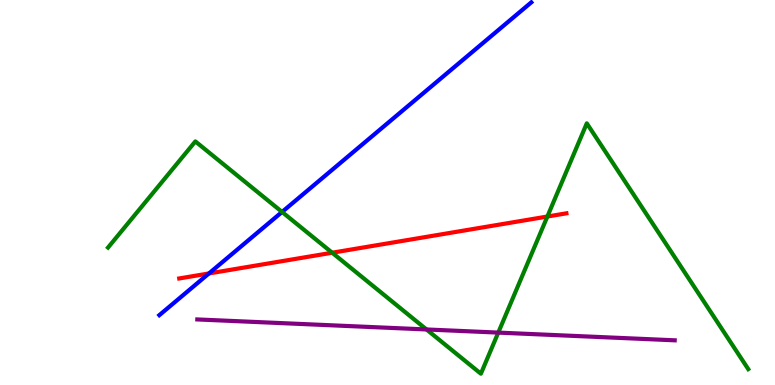[{'lines': ['blue', 'red'], 'intersections': [{'x': 2.7, 'y': 2.9}]}, {'lines': ['green', 'red'], 'intersections': [{'x': 4.29, 'y': 3.44}, {'x': 7.06, 'y': 4.38}]}, {'lines': ['purple', 'red'], 'intersections': []}, {'lines': ['blue', 'green'], 'intersections': [{'x': 3.64, 'y': 4.49}]}, {'lines': ['blue', 'purple'], 'intersections': []}, {'lines': ['green', 'purple'], 'intersections': [{'x': 5.5, 'y': 1.44}, {'x': 6.43, 'y': 1.36}]}]